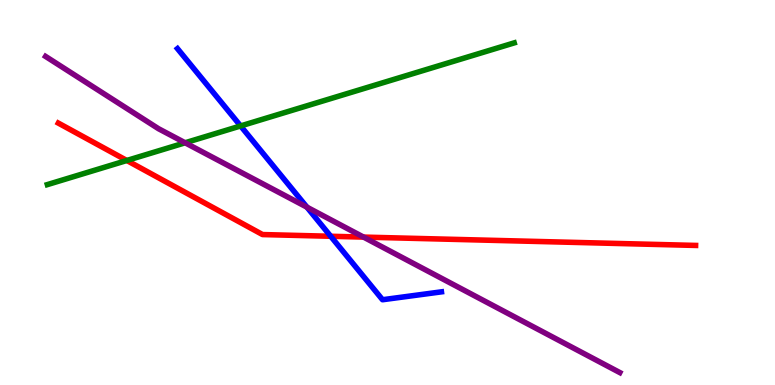[{'lines': ['blue', 'red'], 'intersections': [{'x': 4.27, 'y': 3.86}]}, {'lines': ['green', 'red'], 'intersections': [{'x': 1.64, 'y': 5.83}]}, {'lines': ['purple', 'red'], 'intersections': [{'x': 4.69, 'y': 3.84}]}, {'lines': ['blue', 'green'], 'intersections': [{'x': 3.1, 'y': 6.73}]}, {'lines': ['blue', 'purple'], 'intersections': [{'x': 3.96, 'y': 4.62}]}, {'lines': ['green', 'purple'], 'intersections': [{'x': 2.39, 'y': 6.29}]}]